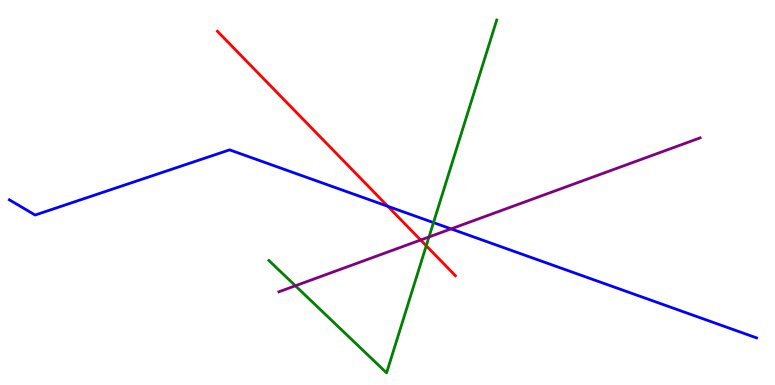[{'lines': ['blue', 'red'], 'intersections': [{'x': 5.0, 'y': 4.64}]}, {'lines': ['green', 'red'], 'intersections': [{'x': 5.5, 'y': 3.62}]}, {'lines': ['purple', 'red'], 'intersections': [{'x': 5.43, 'y': 3.77}]}, {'lines': ['blue', 'green'], 'intersections': [{'x': 5.59, 'y': 4.22}]}, {'lines': ['blue', 'purple'], 'intersections': [{'x': 5.82, 'y': 4.06}]}, {'lines': ['green', 'purple'], 'intersections': [{'x': 3.81, 'y': 2.58}, {'x': 5.54, 'y': 3.85}]}]